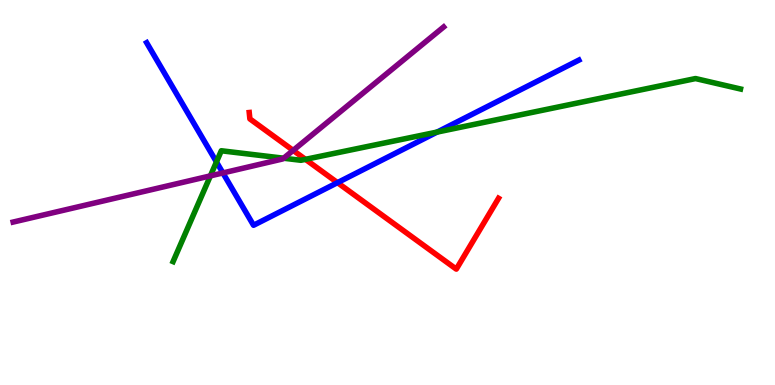[{'lines': ['blue', 'red'], 'intersections': [{'x': 4.35, 'y': 5.26}]}, {'lines': ['green', 'red'], 'intersections': [{'x': 3.94, 'y': 5.86}]}, {'lines': ['purple', 'red'], 'intersections': [{'x': 3.78, 'y': 6.09}]}, {'lines': ['blue', 'green'], 'intersections': [{'x': 2.79, 'y': 5.79}, {'x': 5.64, 'y': 6.57}]}, {'lines': ['blue', 'purple'], 'intersections': [{'x': 2.88, 'y': 5.51}]}, {'lines': ['green', 'purple'], 'intersections': [{'x': 2.71, 'y': 5.43}, {'x': 3.66, 'y': 5.89}]}]